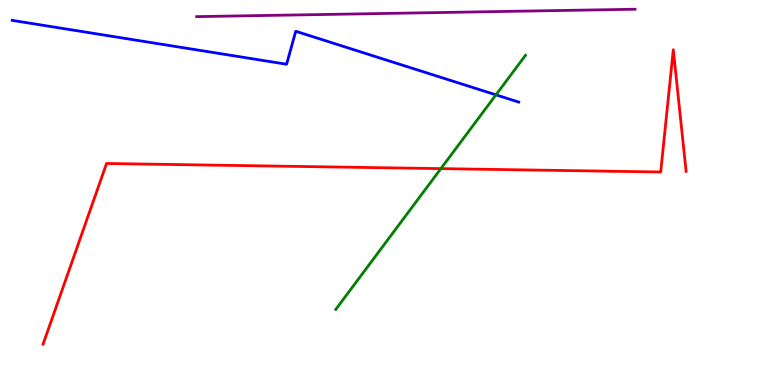[{'lines': ['blue', 'red'], 'intersections': []}, {'lines': ['green', 'red'], 'intersections': [{'x': 5.69, 'y': 5.62}]}, {'lines': ['purple', 'red'], 'intersections': []}, {'lines': ['blue', 'green'], 'intersections': [{'x': 6.4, 'y': 7.54}]}, {'lines': ['blue', 'purple'], 'intersections': []}, {'lines': ['green', 'purple'], 'intersections': []}]